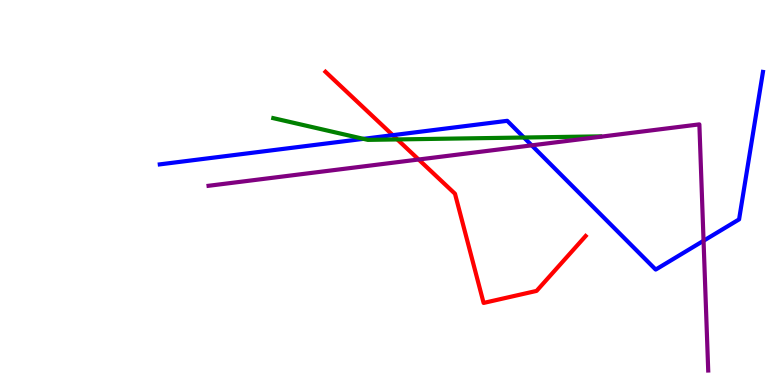[{'lines': ['blue', 'red'], 'intersections': [{'x': 5.07, 'y': 6.49}]}, {'lines': ['green', 'red'], 'intersections': [{'x': 5.13, 'y': 6.38}]}, {'lines': ['purple', 'red'], 'intersections': [{'x': 5.4, 'y': 5.86}]}, {'lines': ['blue', 'green'], 'intersections': [{'x': 4.69, 'y': 6.39}, {'x': 6.76, 'y': 6.43}]}, {'lines': ['blue', 'purple'], 'intersections': [{'x': 6.86, 'y': 6.22}, {'x': 9.08, 'y': 3.75}]}, {'lines': ['green', 'purple'], 'intersections': []}]